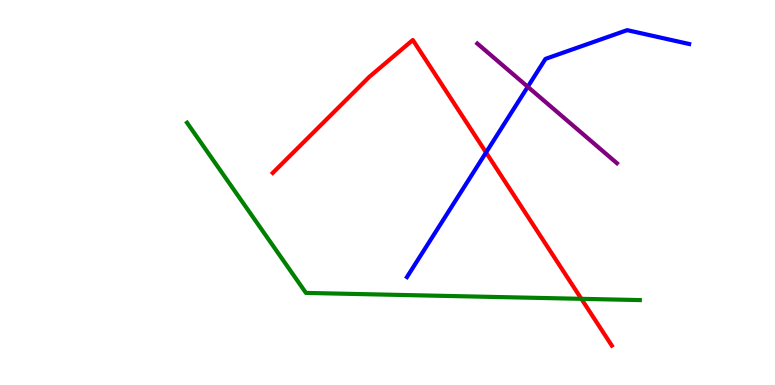[{'lines': ['blue', 'red'], 'intersections': [{'x': 6.27, 'y': 6.04}]}, {'lines': ['green', 'red'], 'intersections': [{'x': 7.5, 'y': 2.24}]}, {'lines': ['purple', 'red'], 'intersections': []}, {'lines': ['blue', 'green'], 'intersections': []}, {'lines': ['blue', 'purple'], 'intersections': [{'x': 6.81, 'y': 7.75}]}, {'lines': ['green', 'purple'], 'intersections': []}]